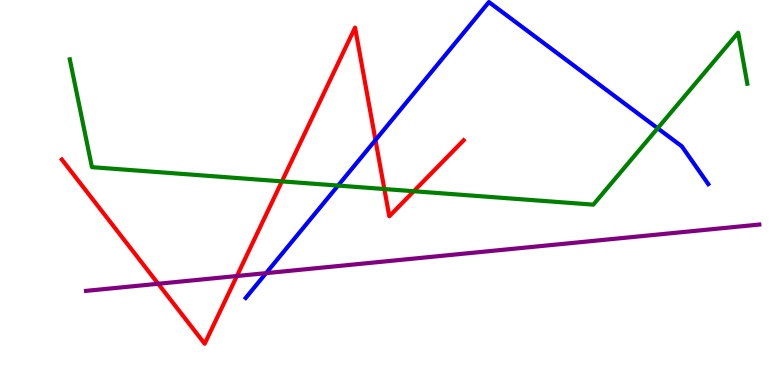[{'lines': ['blue', 'red'], 'intersections': [{'x': 4.84, 'y': 6.36}]}, {'lines': ['green', 'red'], 'intersections': [{'x': 3.64, 'y': 5.29}, {'x': 4.96, 'y': 5.09}, {'x': 5.34, 'y': 5.03}]}, {'lines': ['purple', 'red'], 'intersections': [{'x': 2.04, 'y': 2.63}, {'x': 3.06, 'y': 2.83}]}, {'lines': ['blue', 'green'], 'intersections': [{'x': 4.36, 'y': 5.18}, {'x': 8.49, 'y': 6.67}]}, {'lines': ['blue', 'purple'], 'intersections': [{'x': 3.43, 'y': 2.91}]}, {'lines': ['green', 'purple'], 'intersections': []}]